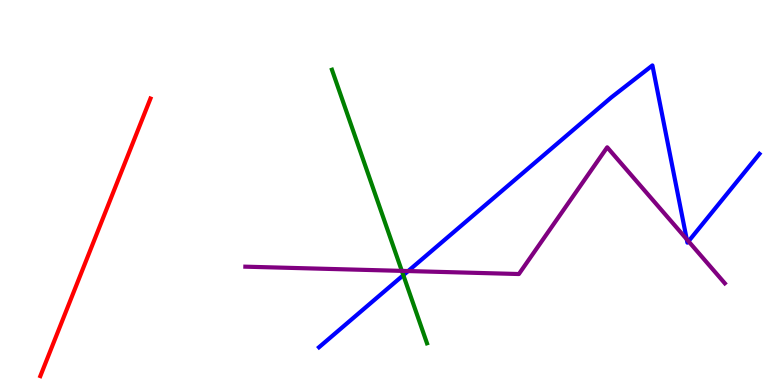[{'lines': ['blue', 'red'], 'intersections': []}, {'lines': ['green', 'red'], 'intersections': []}, {'lines': ['purple', 'red'], 'intersections': []}, {'lines': ['blue', 'green'], 'intersections': [{'x': 5.2, 'y': 2.85}]}, {'lines': ['blue', 'purple'], 'intersections': [{'x': 5.27, 'y': 2.96}, {'x': 8.86, 'y': 3.79}, {'x': 8.88, 'y': 3.73}]}, {'lines': ['green', 'purple'], 'intersections': [{'x': 5.18, 'y': 2.96}]}]